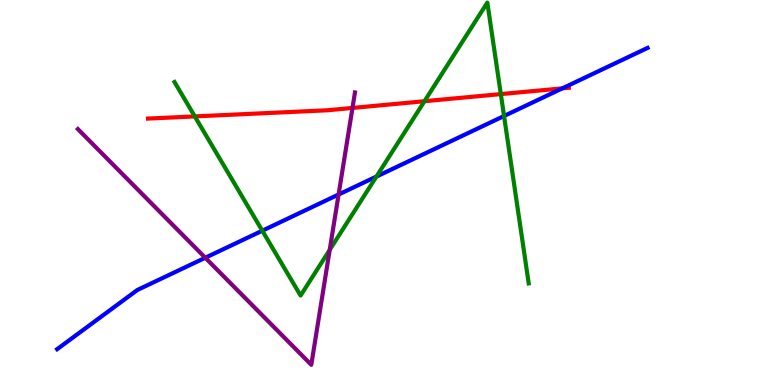[{'lines': ['blue', 'red'], 'intersections': [{'x': 7.26, 'y': 7.71}]}, {'lines': ['green', 'red'], 'intersections': [{'x': 2.51, 'y': 6.98}, {'x': 5.48, 'y': 7.37}, {'x': 6.46, 'y': 7.56}]}, {'lines': ['purple', 'red'], 'intersections': [{'x': 4.55, 'y': 7.2}]}, {'lines': ['blue', 'green'], 'intersections': [{'x': 3.38, 'y': 4.01}, {'x': 4.86, 'y': 5.41}, {'x': 6.5, 'y': 6.99}]}, {'lines': ['blue', 'purple'], 'intersections': [{'x': 2.65, 'y': 3.31}, {'x': 4.37, 'y': 4.95}]}, {'lines': ['green', 'purple'], 'intersections': [{'x': 4.25, 'y': 3.51}]}]